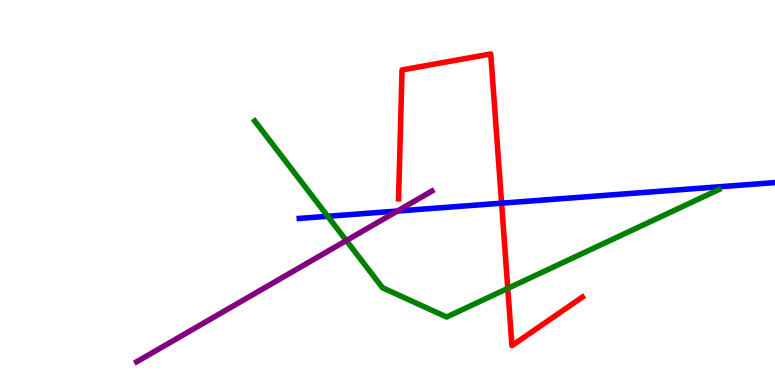[{'lines': ['blue', 'red'], 'intersections': [{'x': 6.47, 'y': 4.72}]}, {'lines': ['green', 'red'], 'intersections': [{'x': 6.55, 'y': 2.51}]}, {'lines': ['purple', 'red'], 'intersections': []}, {'lines': ['blue', 'green'], 'intersections': [{'x': 4.23, 'y': 4.38}]}, {'lines': ['blue', 'purple'], 'intersections': [{'x': 5.13, 'y': 4.52}]}, {'lines': ['green', 'purple'], 'intersections': [{'x': 4.47, 'y': 3.75}]}]